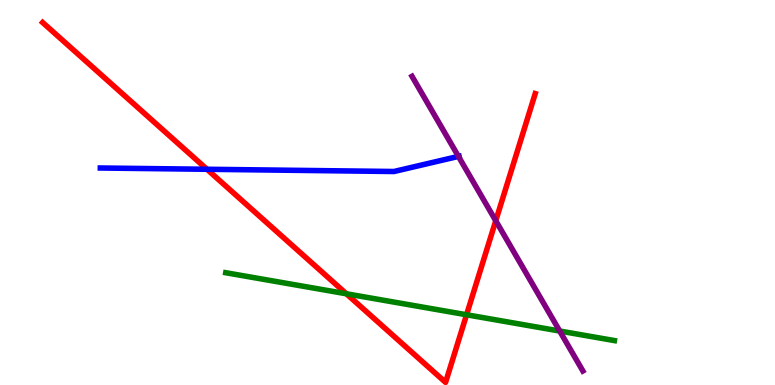[{'lines': ['blue', 'red'], 'intersections': [{'x': 2.67, 'y': 5.6}]}, {'lines': ['green', 'red'], 'intersections': [{'x': 4.47, 'y': 2.37}, {'x': 6.02, 'y': 1.82}]}, {'lines': ['purple', 'red'], 'intersections': [{'x': 6.4, 'y': 4.27}]}, {'lines': ['blue', 'green'], 'intersections': []}, {'lines': ['blue', 'purple'], 'intersections': [{'x': 5.92, 'y': 5.94}]}, {'lines': ['green', 'purple'], 'intersections': [{'x': 7.22, 'y': 1.4}]}]